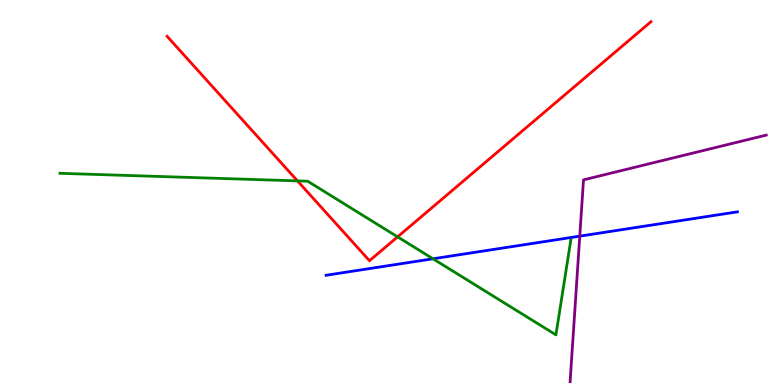[{'lines': ['blue', 'red'], 'intersections': []}, {'lines': ['green', 'red'], 'intersections': [{'x': 3.84, 'y': 5.3}, {'x': 5.13, 'y': 3.85}]}, {'lines': ['purple', 'red'], 'intersections': []}, {'lines': ['blue', 'green'], 'intersections': [{'x': 5.59, 'y': 3.28}]}, {'lines': ['blue', 'purple'], 'intersections': [{'x': 7.48, 'y': 3.87}]}, {'lines': ['green', 'purple'], 'intersections': []}]